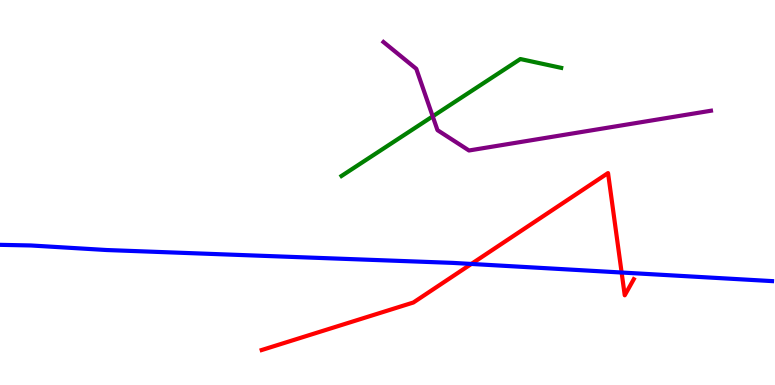[{'lines': ['blue', 'red'], 'intersections': [{'x': 6.08, 'y': 3.14}, {'x': 8.02, 'y': 2.92}]}, {'lines': ['green', 'red'], 'intersections': []}, {'lines': ['purple', 'red'], 'intersections': []}, {'lines': ['blue', 'green'], 'intersections': []}, {'lines': ['blue', 'purple'], 'intersections': []}, {'lines': ['green', 'purple'], 'intersections': [{'x': 5.58, 'y': 6.98}]}]